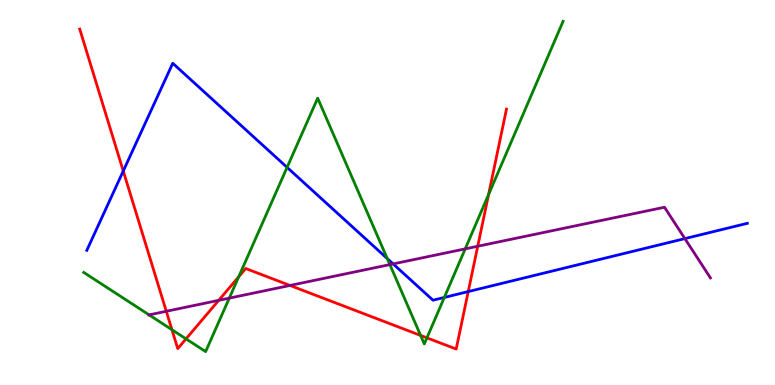[{'lines': ['blue', 'red'], 'intersections': [{'x': 1.59, 'y': 5.56}, {'x': 6.04, 'y': 2.43}]}, {'lines': ['green', 'red'], 'intersections': [{'x': 2.22, 'y': 1.44}, {'x': 2.4, 'y': 1.2}, {'x': 3.08, 'y': 2.81}, {'x': 5.43, 'y': 1.29}, {'x': 5.51, 'y': 1.22}, {'x': 6.3, 'y': 4.95}]}, {'lines': ['purple', 'red'], 'intersections': [{'x': 2.15, 'y': 1.91}, {'x': 2.82, 'y': 2.2}, {'x': 3.74, 'y': 2.59}, {'x': 6.16, 'y': 3.6}]}, {'lines': ['blue', 'green'], 'intersections': [{'x': 3.7, 'y': 5.65}, {'x': 5.0, 'y': 3.28}, {'x': 5.73, 'y': 2.27}]}, {'lines': ['blue', 'purple'], 'intersections': [{'x': 5.07, 'y': 3.14}, {'x': 8.84, 'y': 3.8}]}, {'lines': ['green', 'purple'], 'intersections': [{'x': 1.92, 'y': 1.82}, {'x': 2.96, 'y': 2.26}, {'x': 5.03, 'y': 3.13}, {'x': 6.0, 'y': 3.54}]}]